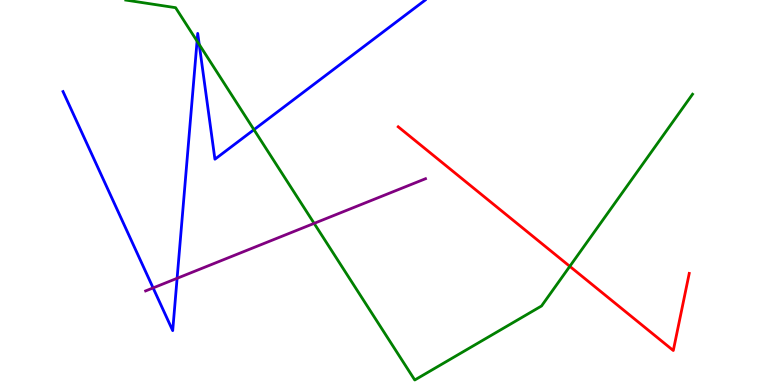[{'lines': ['blue', 'red'], 'intersections': []}, {'lines': ['green', 'red'], 'intersections': [{'x': 7.35, 'y': 3.08}]}, {'lines': ['purple', 'red'], 'intersections': []}, {'lines': ['blue', 'green'], 'intersections': [{'x': 2.54, 'y': 8.93}, {'x': 2.57, 'y': 8.84}, {'x': 3.28, 'y': 6.63}]}, {'lines': ['blue', 'purple'], 'intersections': [{'x': 1.98, 'y': 2.52}, {'x': 2.29, 'y': 2.77}]}, {'lines': ['green', 'purple'], 'intersections': [{'x': 4.05, 'y': 4.2}]}]